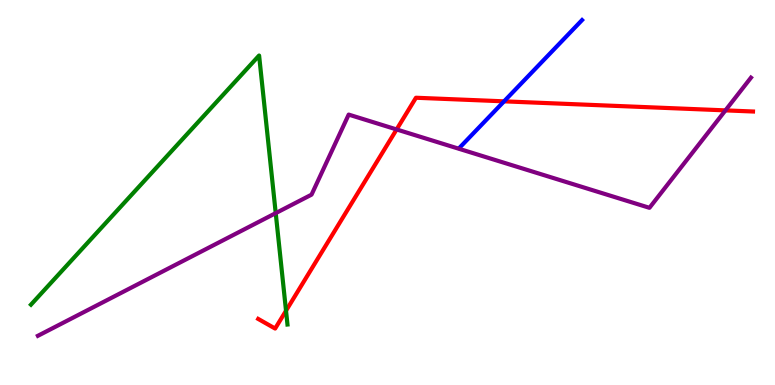[{'lines': ['blue', 'red'], 'intersections': [{'x': 6.5, 'y': 7.37}]}, {'lines': ['green', 'red'], 'intersections': [{'x': 3.69, 'y': 1.93}]}, {'lines': ['purple', 'red'], 'intersections': [{'x': 5.12, 'y': 6.64}, {'x': 9.36, 'y': 7.13}]}, {'lines': ['blue', 'green'], 'intersections': []}, {'lines': ['blue', 'purple'], 'intersections': []}, {'lines': ['green', 'purple'], 'intersections': [{'x': 3.56, 'y': 4.46}]}]